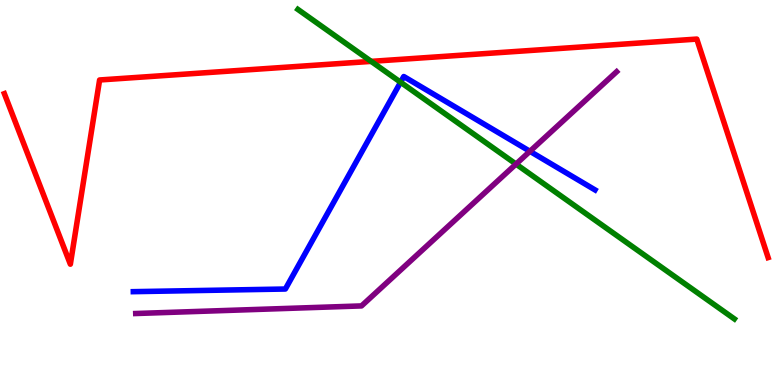[{'lines': ['blue', 'red'], 'intersections': []}, {'lines': ['green', 'red'], 'intersections': [{'x': 4.79, 'y': 8.41}]}, {'lines': ['purple', 'red'], 'intersections': []}, {'lines': ['blue', 'green'], 'intersections': [{'x': 5.17, 'y': 7.86}]}, {'lines': ['blue', 'purple'], 'intersections': [{'x': 6.84, 'y': 6.07}]}, {'lines': ['green', 'purple'], 'intersections': [{'x': 6.66, 'y': 5.74}]}]